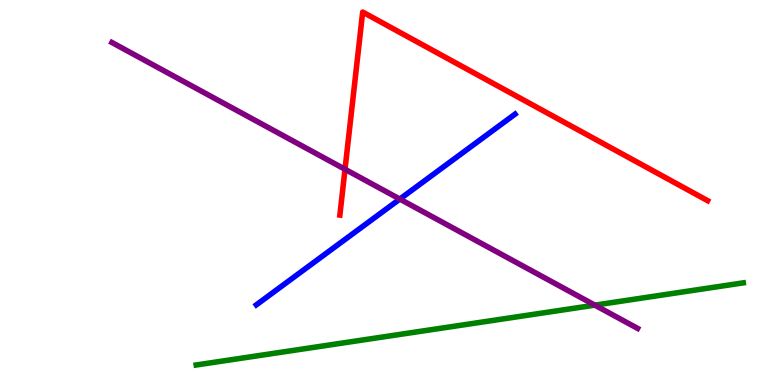[{'lines': ['blue', 'red'], 'intersections': []}, {'lines': ['green', 'red'], 'intersections': []}, {'lines': ['purple', 'red'], 'intersections': [{'x': 4.45, 'y': 5.6}]}, {'lines': ['blue', 'green'], 'intersections': []}, {'lines': ['blue', 'purple'], 'intersections': [{'x': 5.16, 'y': 4.83}]}, {'lines': ['green', 'purple'], 'intersections': [{'x': 7.68, 'y': 2.07}]}]